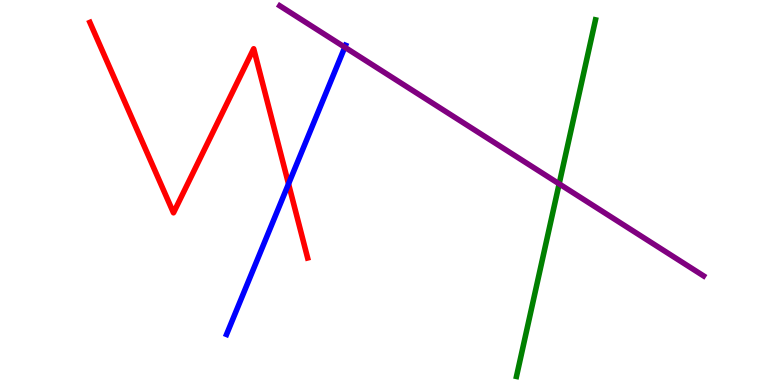[{'lines': ['blue', 'red'], 'intersections': [{'x': 3.72, 'y': 5.22}]}, {'lines': ['green', 'red'], 'intersections': []}, {'lines': ['purple', 'red'], 'intersections': []}, {'lines': ['blue', 'green'], 'intersections': []}, {'lines': ['blue', 'purple'], 'intersections': [{'x': 4.45, 'y': 8.77}]}, {'lines': ['green', 'purple'], 'intersections': [{'x': 7.21, 'y': 5.22}]}]